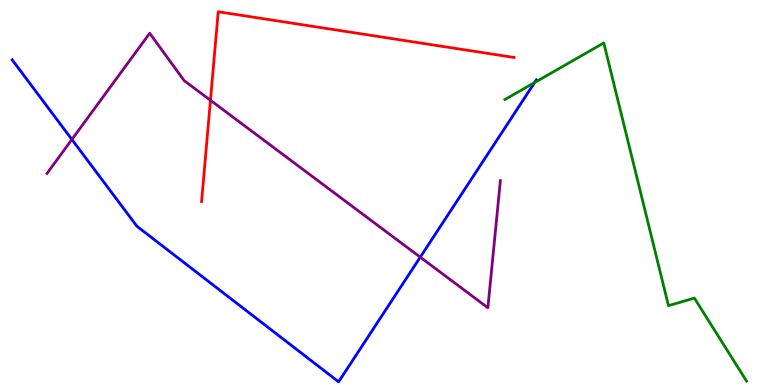[{'lines': ['blue', 'red'], 'intersections': []}, {'lines': ['green', 'red'], 'intersections': []}, {'lines': ['purple', 'red'], 'intersections': [{'x': 2.72, 'y': 7.4}]}, {'lines': ['blue', 'green'], 'intersections': [{'x': 6.9, 'y': 7.86}]}, {'lines': ['blue', 'purple'], 'intersections': [{'x': 0.928, 'y': 6.38}, {'x': 5.42, 'y': 3.32}]}, {'lines': ['green', 'purple'], 'intersections': []}]